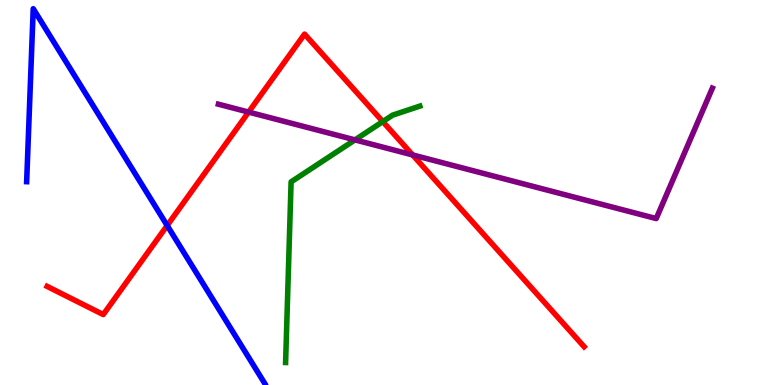[{'lines': ['blue', 'red'], 'intersections': [{'x': 2.16, 'y': 4.14}]}, {'lines': ['green', 'red'], 'intersections': [{'x': 4.94, 'y': 6.84}]}, {'lines': ['purple', 'red'], 'intersections': [{'x': 3.21, 'y': 7.09}, {'x': 5.32, 'y': 5.98}]}, {'lines': ['blue', 'green'], 'intersections': []}, {'lines': ['blue', 'purple'], 'intersections': []}, {'lines': ['green', 'purple'], 'intersections': [{'x': 4.58, 'y': 6.37}]}]